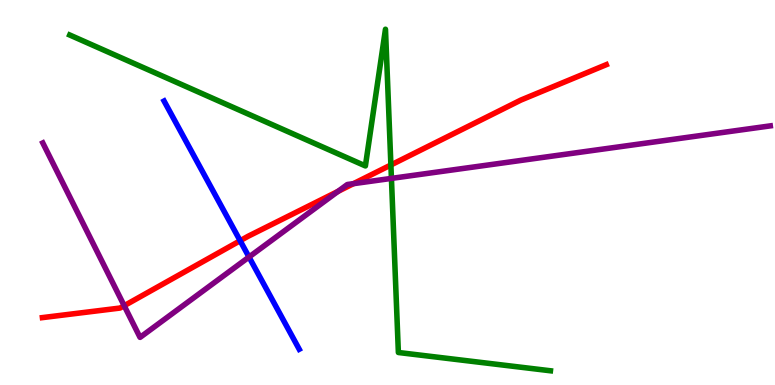[{'lines': ['blue', 'red'], 'intersections': [{'x': 3.1, 'y': 3.75}]}, {'lines': ['green', 'red'], 'intersections': [{'x': 5.04, 'y': 5.71}]}, {'lines': ['purple', 'red'], 'intersections': [{'x': 1.6, 'y': 2.06}, {'x': 4.36, 'y': 5.03}, {'x': 4.56, 'y': 5.23}]}, {'lines': ['blue', 'green'], 'intersections': []}, {'lines': ['blue', 'purple'], 'intersections': [{'x': 3.21, 'y': 3.32}]}, {'lines': ['green', 'purple'], 'intersections': [{'x': 5.05, 'y': 5.37}]}]